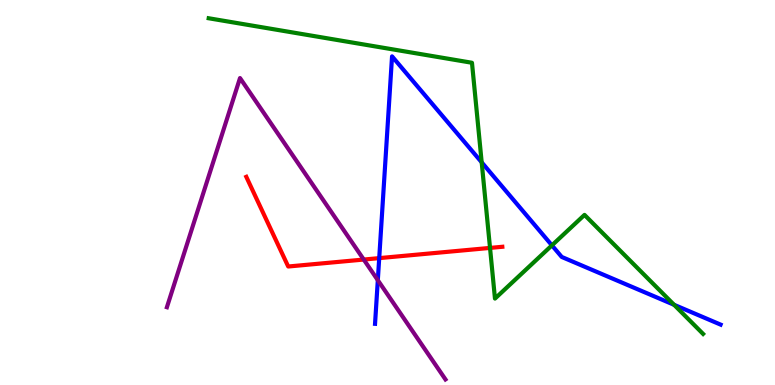[{'lines': ['blue', 'red'], 'intersections': [{'x': 4.89, 'y': 3.3}]}, {'lines': ['green', 'red'], 'intersections': [{'x': 6.32, 'y': 3.56}]}, {'lines': ['purple', 'red'], 'intersections': [{'x': 4.69, 'y': 3.26}]}, {'lines': ['blue', 'green'], 'intersections': [{'x': 6.22, 'y': 5.78}, {'x': 7.12, 'y': 3.63}, {'x': 8.7, 'y': 2.08}]}, {'lines': ['blue', 'purple'], 'intersections': [{'x': 4.88, 'y': 2.72}]}, {'lines': ['green', 'purple'], 'intersections': []}]